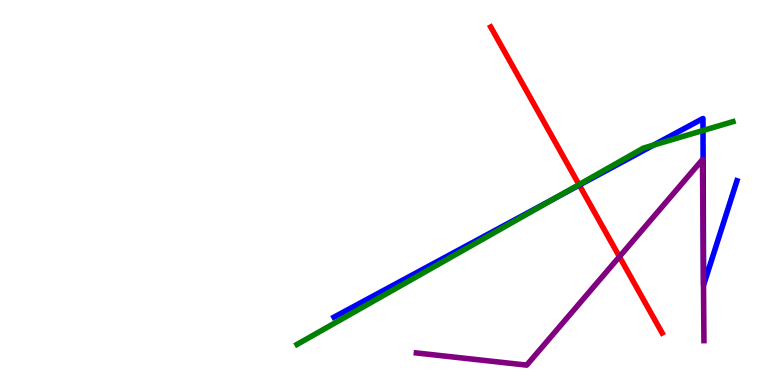[{'lines': ['blue', 'red'], 'intersections': [{'x': 7.47, 'y': 5.19}]}, {'lines': ['green', 'red'], 'intersections': [{'x': 7.47, 'y': 5.21}]}, {'lines': ['purple', 'red'], 'intersections': [{'x': 7.99, 'y': 3.33}]}, {'lines': ['blue', 'green'], 'intersections': [{'x': 7.18, 'y': 4.87}, {'x': 8.43, 'y': 6.23}, {'x': 9.07, 'y': 6.61}]}, {'lines': ['blue', 'purple'], 'intersections': []}, {'lines': ['green', 'purple'], 'intersections': []}]